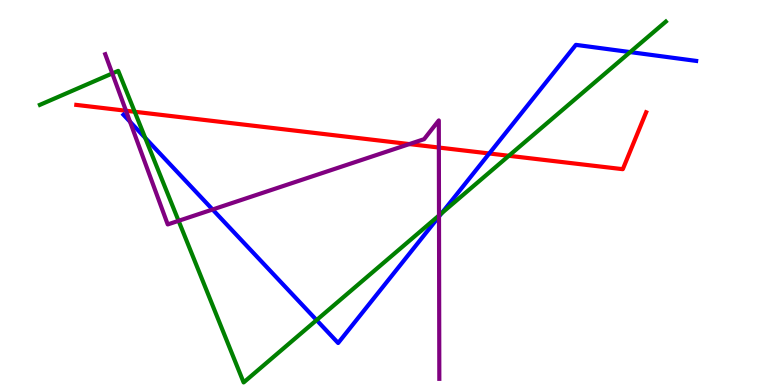[{'lines': ['blue', 'red'], 'intersections': [{'x': 6.31, 'y': 6.01}]}, {'lines': ['green', 'red'], 'intersections': [{'x': 1.74, 'y': 7.1}, {'x': 6.57, 'y': 5.95}]}, {'lines': ['purple', 'red'], 'intersections': [{'x': 1.63, 'y': 7.12}, {'x': 5.28, 'y': 6.26}, {'x': 5.66, 'y': 6.17}]}, {'lines': ['blue', 'green'], 'intersections': [{'x': 1.87, 'y': 6.42}, {'x': 4.08, 'y': 1.69}, {'x': 5.7, 'y': 4.46}, {'x': 8.13, 'y': 8.65}]}, {'lines': ['blue', 'purple'], 'intersections': [{'x': 1.68, 'y': 6.84}, {'x': 2.74, 'y': 4.56}, {'x': 5.66, 'y': 4.38}]}, {'lines': ['green', 'purple'], 'intersections': [{'x': 1.45, 'y': 8.09}, {'x': 2.3, 'y': 4.26}, {'x': 5.66, 'y': 4.4}]}]